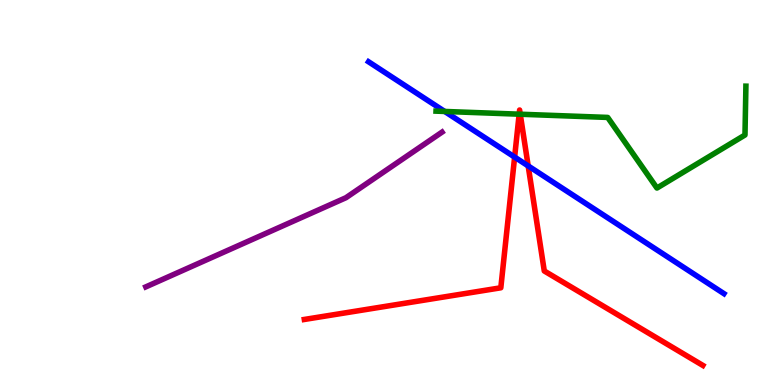[{'lines': ['blue', 'red'], 'intersections': [{'x': 6.64, 'y': 5.92}, {'x': 6.82, 'y': 5.69}]}, {'lines': ['green', 'red'], 'intersections': [{'x': 6.7, 'y': 7.03}, {'x': 6.71, 'y': 7.03}]}, {'lines': ['purple', 'red'], 'intersections': []}, {'lines': ['blue', 'green'], 'intersections': [{'x': 5.74, 'y': 7.11}]}, {'lines': ['blue', 'purple'], 'intersections': []}, {'lines': ['green', 'purple'], 'intersections': []}]